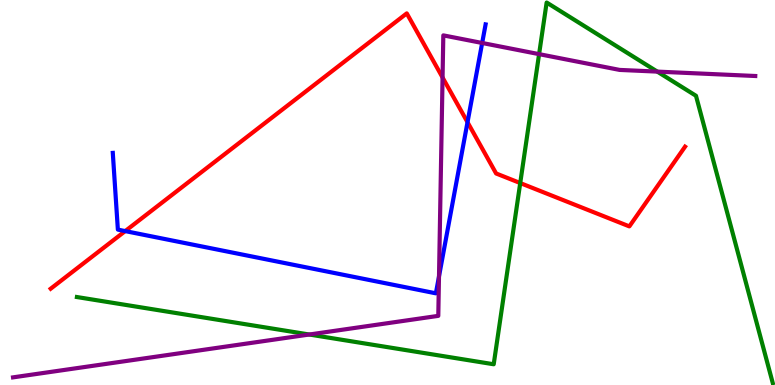[{'lines': ['blue', 'red'], 'intersections': [{'x': 1.62, 'y': 4.0}, {'x': 6.03, 'y': 6.83}]}, {'lines': ['green', 'red'], 'intersections': [{'x': 6.71, 'y': 5.25}]}, {'lines': ['purple', 'red'], 'intersections': [{'x': 5.71, 'y': 7.99}]}, {'lines': ['blue', 'green'], 'intersections': []}, {'lines': ['blue', 'purple'], 'intersections': [{'x': 5.66, 'y': 2.82}, {'x': 6.22, 'y': 8.88}]}, {'lines': ['green', 'purple'], 'intersections': [{'x': 3.99, 'y': 1.31}, {'x': 6.96, 'y': 8.59}, {'x': 8.48, 'y': 8.14}]}]